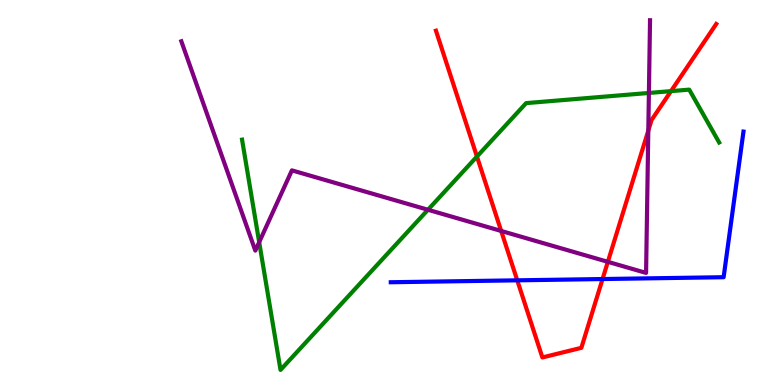[{'lines': ['blue', 'red'], 'intersections': [{'x': 6.67, 'y': 2.72}, {'x': 7.77, 'y': 2.75}]}, {'lines': ['green', 'red'], 'intersections': [{'x': 6.15, 'y': 5.93}, {'x': 8.66, 'y': 7.63}]}, {'lines': ['purple', 'red'], 'intersections': [{'x': 6.47, 'y': 4.0}, {'x': 7.84, 'y': 3.2}, {'x': 8.37, 'y': 6.61}]}, {'lines': ['blue', 'green'], 'intersections': []}, {'lines': ['blue', 'purple'], 'intersections': []}, {'lines': ['green', 'purple'], 'intersections': [{'x': 3.34, 'y': 3.71}, {'x': 5.52, 'y': 4.55}, {'x': 8.37, 'y': 7.59}]}]